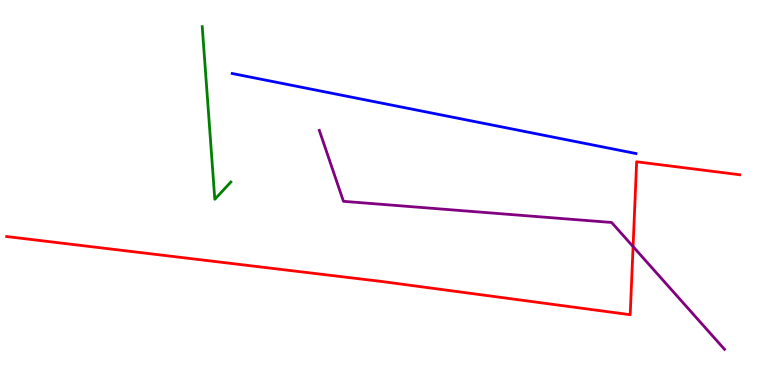[{'lines': ['blue', 'red'], 'intersections': []}, {'lines': ['green', 'red'], 'intersections': []}, {'lines': ['purple', 'red'], 'intersections': [{'x': 8.17, 'y': 3.6}]}, {'lines': ['blue', 'green'], 'intersections': []}, {'lines': ['blue', 'purple'], 'intersections': []}, {'lines': ['green', 'purple'], 'intersections': []}]